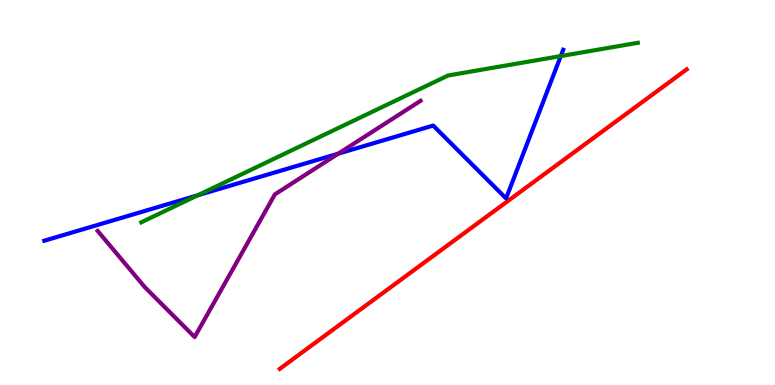[{'lines': ['blue', 'red'], 'intersections': []}, {'lines': ['green', 'red'], 'intersections': []}, {'lines': ['purple', 'red'], 'intersections': []}, {'lines': ['blue', 'green'], 'intersections': [{'x': 2.55, 'y': 4.93}, {'x': 7.24, 'y': 8.54}]}, {'lines': ['blue', 'purple'], 'intersections': [{'x': 4.36, 'y': 6.01}]}, {'lines': ['green', 'purple'], 'intersections': []}]